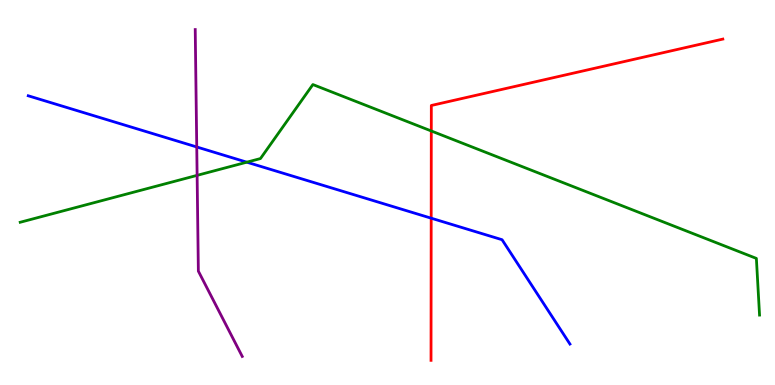[{'lines': ['blue', 'red'], 'intersections': [{'x': 5.56, 'y': 4.33}]}, {'lines': ['green', 'red'], 'intersections': [{'x': 5.57, 'y': 6.6}]}, {'lines': ['purple', 'red'], 'intersections': []}, {'lines': ['blue', 'green'], 'intersections': [{'x': 3.18, 'y': 5.79}]}, {'lines': ['blue', 'purple'], 'intersections': [{'x': 2.54, 'y': 6.18}]}, {'lines': ['green', 'purple'], 'intersections': [{'x': 2.54, 'y': 5.45}]}]